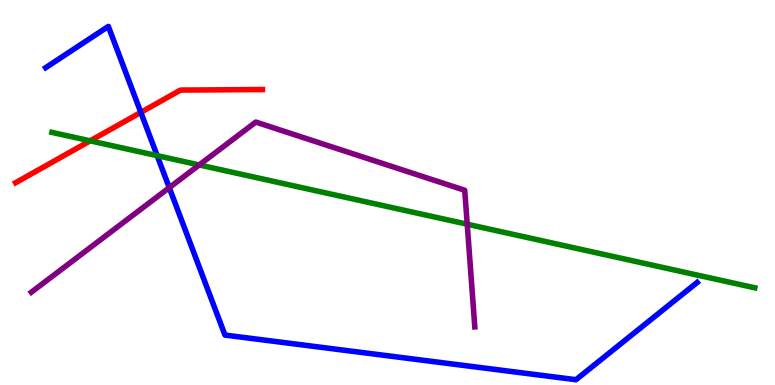[{'lines': ['blue', 'red'], 'intersections': [{'x': 1.82, 'y': 7.08}]}, {'lines': ['green', 'red'], 'intersections': [{'x': 1.16, 'y': 6.34}]}, {'lines': ['purple', 'red'], 'intersections': []}, {'lines': ['blue', 'green'], 'intersections': [{'x': 2.03, 'y': 5.96}]}, {'lines': ['blue', 'purple'], 'intersections': [{'x': 2.18, 'y': 5.13}]}, {'lines': ['green', 'purple'], 'intersections': [{'x': 2.57, 'y': 5.72}, {'x': 6.03, 'y': 4.18}]}]